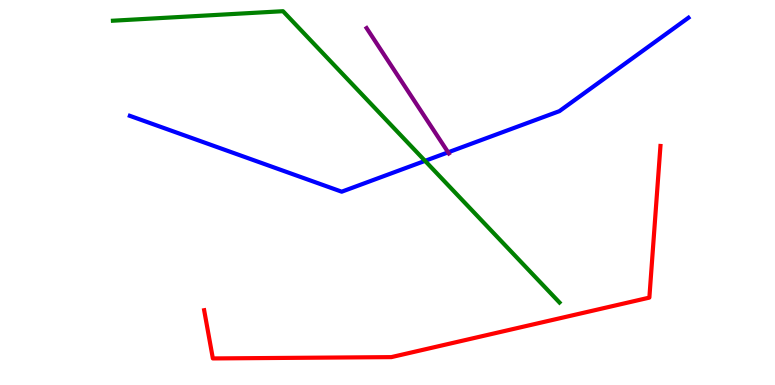[{'lines': ['blue', 'red'], 'intersections': []}, {'lines': ['green', 'red'], 'intersections': []}, {'lines': ['purple', 'red'], 'intersections': []}, {'lines': ['blue', 'green'], 'intersections': [{'x': 5.48, 'y': 5.82}]}, {'lines': ['blue', 'purple'], 'intersections': [{'x': 5.78, 'y': 6.04}]}, {'lines': ['green', 'purple'], 'intersections': []}]